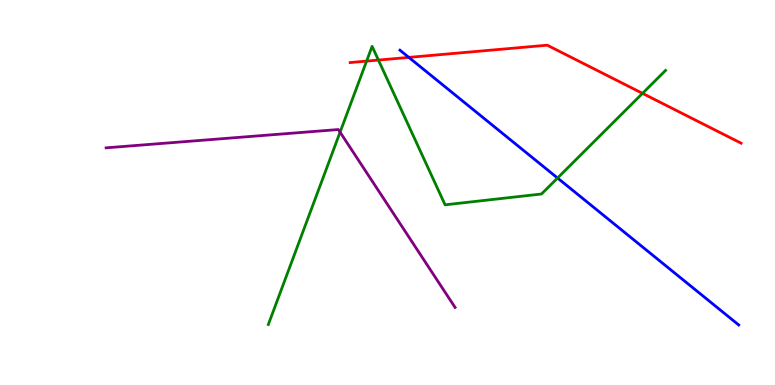[{'lines': ['blue', 'red'], 'intersections': [{'x': 5.28, 'y': 8.51}]}, {'lines': ['green', 'red'], 'intersections': [{'x': 4.73, 'y': 8.41}, {'x': 4.88, 'y': 8.44}, {'x': 8.29, 'y': 7.57}]}, {'lines': ['purple', 'red'], 'intersections': []}, {'lines': ['blue', 'green'], 'intersections': [{'x': 7.19, 'y': 5.38}]}, {'lines': ['blue', 'purple'], 'intersections': []}, {'lines': ['green', 'purple'], 'intersections': [{'x': 4.39, 'y': 6.57}]}]